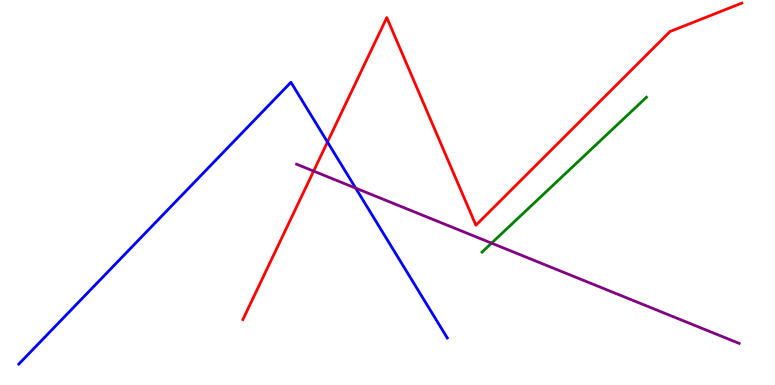[{'lines': ['blue', 'red'], 'intersections': [{'x': 4.23, 'y': 6.31}]}, {'lines': ['green', 'red'], 'intersections': []}, {'lines': ['purple', 'red'], 'intersections': [{'x': 4.05, 'y': 5.56}]}, {'lines': ['blue', 'green'], 'intersections': []}, {'lines': ['blue', 'purple'], 'intersections': [{'x': 4.59, 'y': 5.11}]}, {'lines': ['green', 'purple'], 'intersections': [{'x': 6.34, 'y': 3.68}]}]